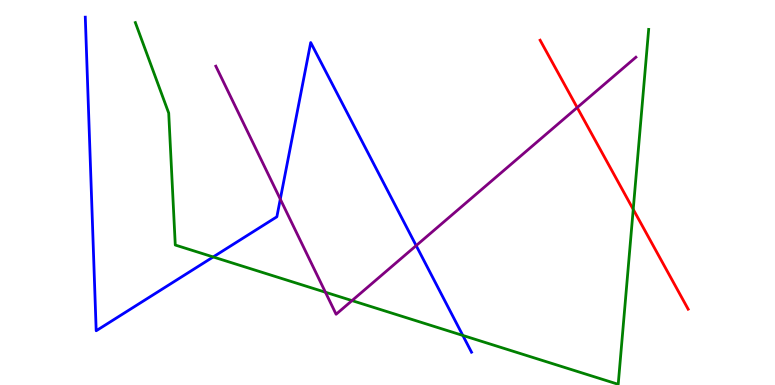[{'lines': ['blue', 'red'], 'intersections': []}, {'lines': ['green', 'red'], 'intersections': [{'x': 8.17, 'y': 4.56}]}, {'lines': ['purple', 'red'], 'intersections': [{'x': 7.45, 'y': 7.21}]}, {'lines': ['blue', 'green'], 'intersections': [{'x': 2.75, 'y': 3.33}, {'x': 5.97, 'y': 1.29}]}, {'lines': ['blue', 'purple'], 'intersections': [{'x': 3.62, 'y': 4.83}, {'x': 5.37, 'y': 3.62}]}, {'lines': ['green', 'purple'], 'intersections': [{'x': 4.2, 'y': 2.41}, {'x': 4.54, 'y': 2.19}]}]